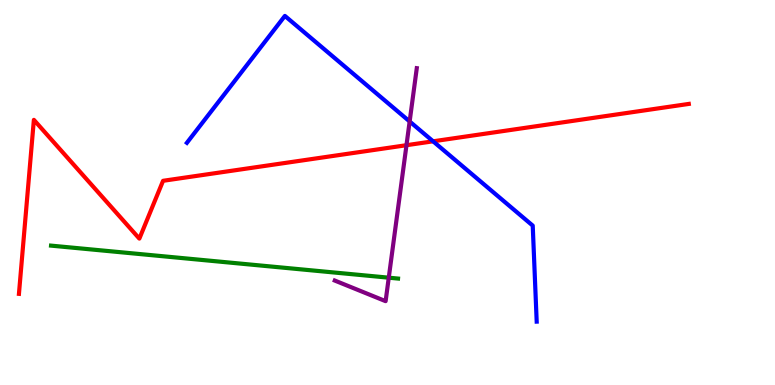[{'lines': ['blue', 'red'], 'intersections': [{'x': 5.59, 'y': 6.33}]}, {'lines': ['green', 'red'], 'intersections': []}, {'lines': ['purple', 'red'], 'intersections': [{'x': 5.24, 'y': 6.23}]}, {'lines': ['blue', 'green'], 'intersections': []}, {'lines': ['blue', 'purple'], 'intersections': [{'x': 5.29, 'y': 6.84}]}, {'lines': ['green', 'purple'], 'intersections': [{'x': 5.02, 'y': 2.79}]}]